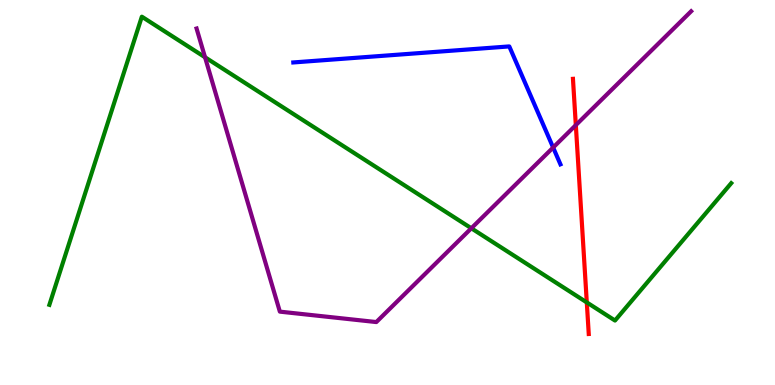[{'lines': ['blue', 'red'], 'intersections': []}, {'lines': ['green', 'red'], 'intersections': [{'x': 7.57, 'y': 2.15}]}, {'lines': ['purple', 'red'], 'intersections': [{'x': 7.43, 'y': 6.75}]}, {'lines': ['blue', 'green'], 'intersections': []}, {'lines': ['blue', 'purple'], 'intersections': [{'x': 7.14, 'y': 6.17}]}, {'lines': ['green', 'purple'], 'intersections': [{'x': 2.65, 'y': 8.51}, {'x': 6.08, 'y': 4.07}]}]